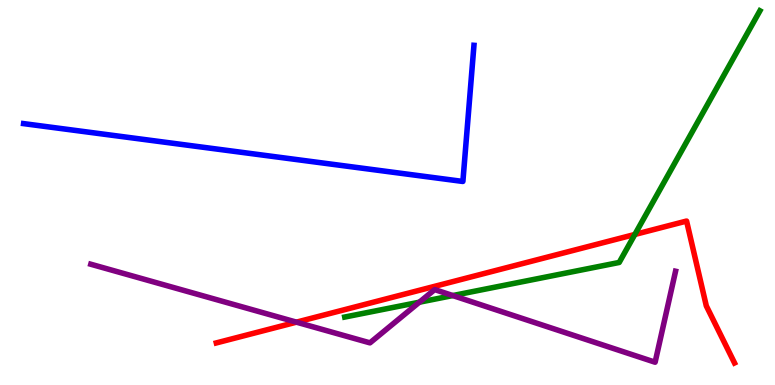[{'lines': ['blue', 'red'], 'intersections': []}, {'lines': ['green', 'red'], 'intersections': [{'x': 8.19, 'y': 3.91}]}, {'lines': ['purple', 'red'], 'intersections': [{'x': 3.83, 'y': 1.63}]}, {'lines': ['blue', 'green'], 'intersections': []}, {'lines': ['blue', 'purple'], 'intersections': []}, {'lines': ['green', 'purple'], 'intersections': [{'x': 5.41, 'y': 2.15}, {'x': 5.84, 'y': 2.32}]}]